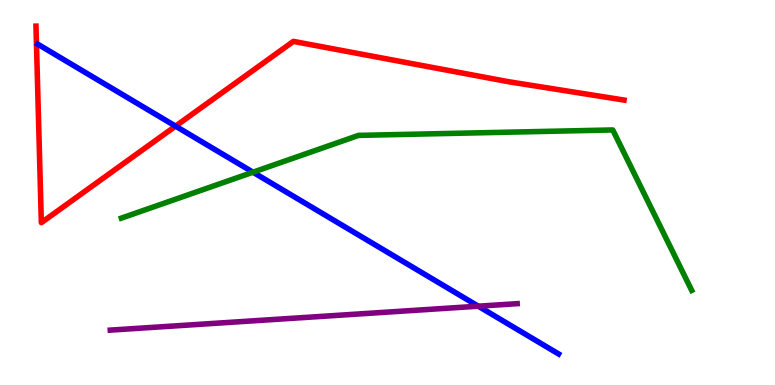[{'lines': ['blue', 'red'], 'intersections': [{'x': 2.27, 'y': 6.72}]}, {'lines': ['green', 'red'], 'intersections': []}, {'lines': ['purple', 'red'], 'intersections': []}, {'lines': ['blue', 'green'], 'intersections': [{'x': 3.26, 'y': 5.53}]}, {'lines': ['blue', 'purple'], 'intersections': [{'x': 6.17, 'y': 2.05}]}, {'lines': ['green', 'purple'], 'intersections': []}]